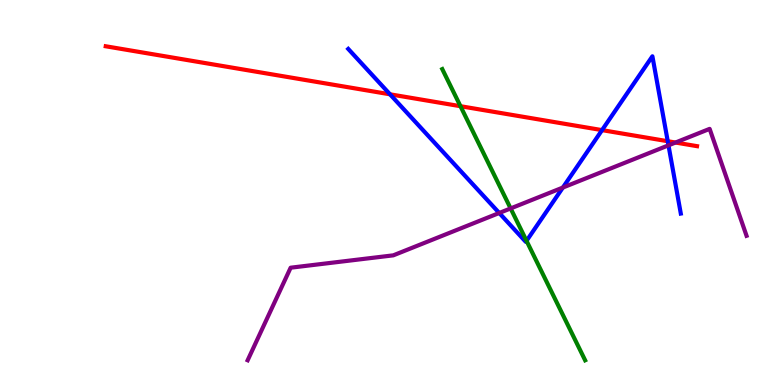[{'lines': ['blue', 'red'], 'intersections': [{'x': 5.03, 'y': 7.55}, {'x': 7.77, 'y': 6.62}, {'x': 8.62, 'y': 6.33}]}, {'lines': ['green', 'red'], 'intersections': [{'x': 5.94, 'y': 7.24}]}, {'lines': ['purple', 'red'], 'intersections': [{'x': 8.72, 'y': 6.3}]}, {'lines': ['blue', 'green'], 'intersections': [{'x': 6.79, 'y': 3.74}]}, {'lines': ['blue', 'purple'], 'intersections': [{'x': 6.44, 'y': 4.47}, {'x': 7.26, 'y': 5.13}, {'x': 8.63, 'y': 6.23}]}, {'lines': ['green', 'purple'], 'intersections': [{'x': 6.59, 'y': 4.59}]}]